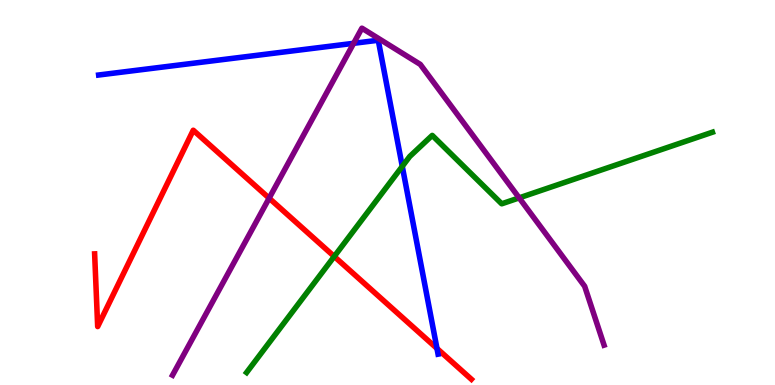[{'lines': ['blue', 'red'], 'intersections': [{'x': 5.64, 'y': 0.949}]}, {'lines': ['green', 'red'], 'intersections': [{'x': 4.31, 'y': 3.34}]}, {'lines': ['purple', 'red'], 'intersections': [{'x': 3.47, 'y': 4.85}]}, {'lines': ['blue', 'green'], 'intersections': [{'x': 5.19, 'y': 5.68}]}, {'lines': ['blue', 'purple'], 'intersections': [{'x': 4.56, 'y': 8.88}]}, {'lines': ['green', 'purple'], 'intersections': [{'x': 6.7, 'y': 4.86}]}]